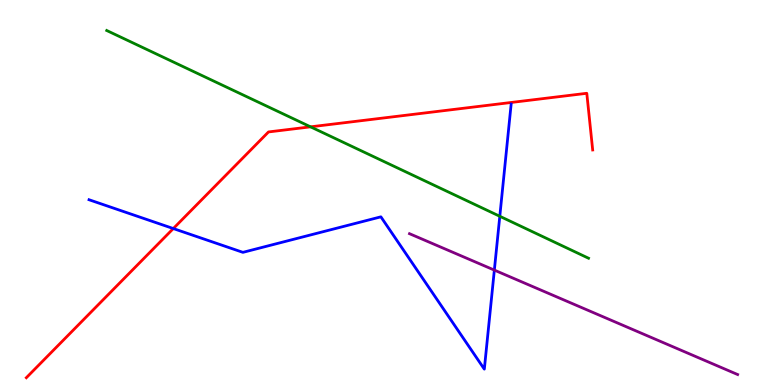[{'lines': ['blue', 'red'], 'intersections': [{'x': 2.24, 'y': 4.06}]}, {'lines': ['green', 'red'], 'intersections': [{'x': 4.01, 'y': 6.71}]}, {'lines': ['purple', 'red'], 'intersections': []}, {'lines': ['blue', 'green'], 'intersections': [{'x': 6.45, 'y': 4.38}]}, {'lines': ['blue', 'purple'], 'intersections': [{'x': 6.38, 'y': 2.98}]}, {'lines': ['green', 'purple'], 'intersections': []}]